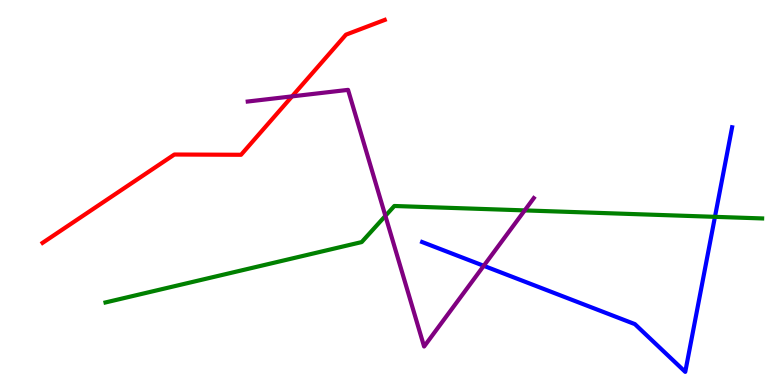[{'lines': ['blue', 'red'], 'intersections': []}, {'lines': ['green', 'red'], 'intersections': []}, {'lines': ['purple', 'red'], 'intersections': [{'x': 3.77, 'y': 7.5}]}, {'lines': ['blue', 'green'], 'intersections': [{'x': 9.23, 'y': 4.37}]}, {'lines': ['blue', 'purple'], 'intersections': [{'x': 6.24, 'y': 3.1}]}, {'lines': ['green', 'purple'], 'intersections': [{'x': 4.97, 'y': 4.39}, {'x': 6.77, 'y': 4.54}]}]